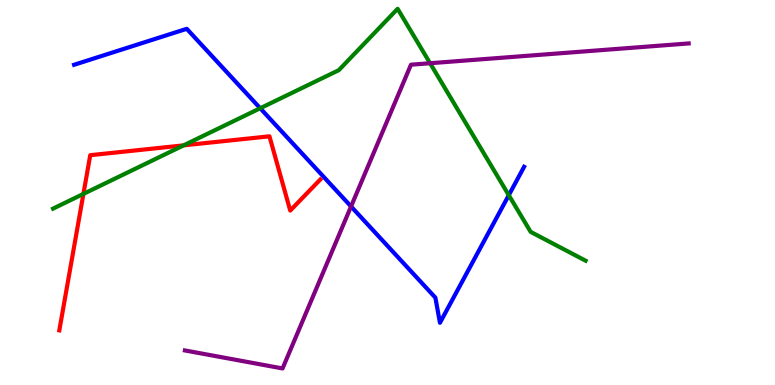[{'lines': ['blue', 'red'], 'intersections': []}, {'lines': ['green', 'red'], 'intersections': [{'x': 1.08, 'y': 4.96}, {'x': 2.37, 'y': 6.22}]}, {'lines': ['purple', 'red'], 'intersections': []}, {'lines': ['blue', 'green'], 'intersections': [{'x': 3.36, 'y': 7.19}, {'x': 6.57, 'y': 4.93}]}, {'lines': ['blue', 'purple'], 'intersections': [{'x': 4.53, 'y': 4.64}]}, {'lines': ['green', 'purple'], 'intersections': [{'x': 5.55, 'y': 8.36}]}]